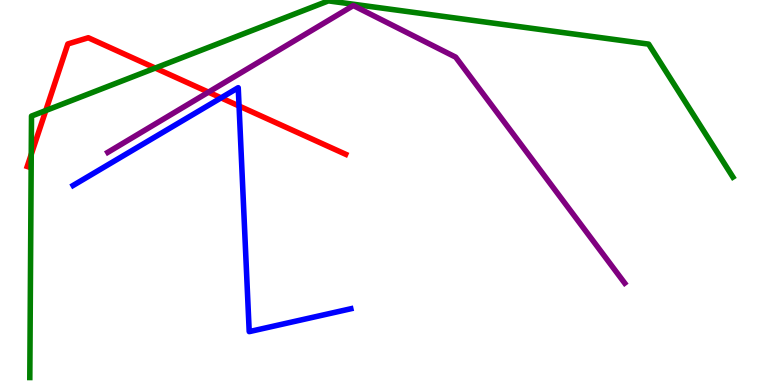[{'lines': ['blue', 'red'], 'intersections': [{'x': 2.85, 'y': 7.46}, {'x': 3.08, 'y': 7.25}]}, {'lines': ['green', 'red'], 'intersections': [{'x': 0.403, 'y': 5.99}, {'x': 0.591, 'y': 7.13}, {'x': 2.0, 'y': 8.23}]}, {'lines': ['purple', 'red'], 'intersections': [{'x': 2.69, 'y': 7.61}]}, {'lines': ['blue', 'green'], 'intersections': []}, {'lines': ['blue', 'purple'], 'intersections': []}, {'lines': ['green', 'purple'], 'intersections': []}]